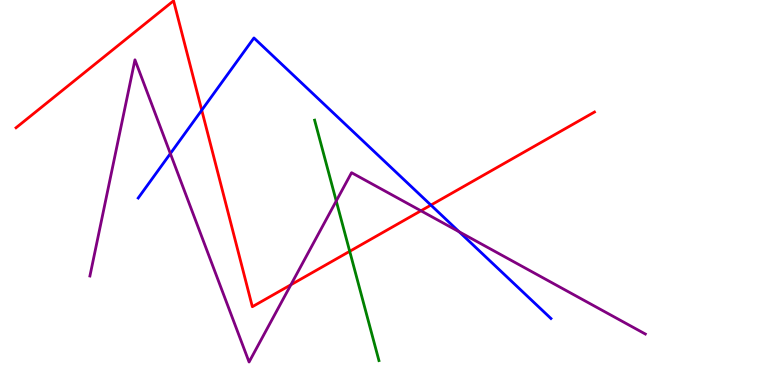[{'lines': ['blue', 'red'], 'intersections': [{'x': 2.6, 'y': 7.14}, {'x': 5.56, 'y': 4.67}]}, {'lines': ['green', 'red'], 'intersections': [{'x': 4.51, 'y': 3.47}]}, {'lines': ['purple', 'red'], 'intersections': [{'x': 3.75, 'y': 2.6}, {'x': 5.43, 'y': 4.53}]}, {'lines': ['blue', 'green'], 'intersections': []}, {'lines': ['blue', 'purple'], 'intersections': [{'x': 2.2, 'y': 6.01}, {'x': 5.92, 'y': 3.98}]}, {'lines': ['green', 'purple'], 'intersections': [{'x': 4.34, 'y': 4.78}]}]